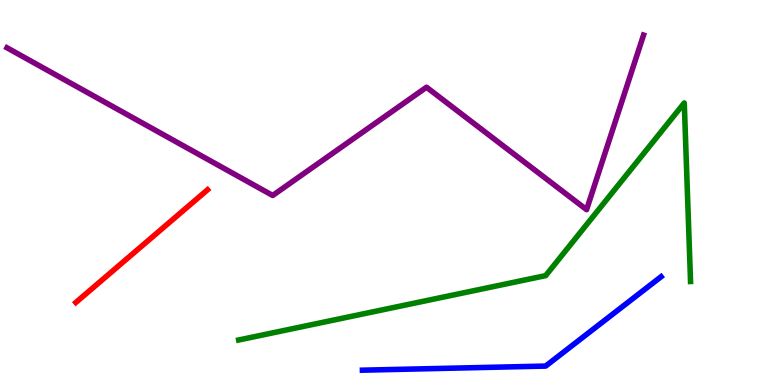[{'lines': ['blue', 'red'], 'intersections': []}, {'lines': ['green', 'red'], 'intersections': []}, {'lines': ['purple', 'red'], 'intersections': []}, {'lines': ['blue', 'green'], 'intersections': []}, {'lines': ['blue', 'purple'], 'intersections': []}, {'lines': ['green', 'purple'], 'intersections': []}]